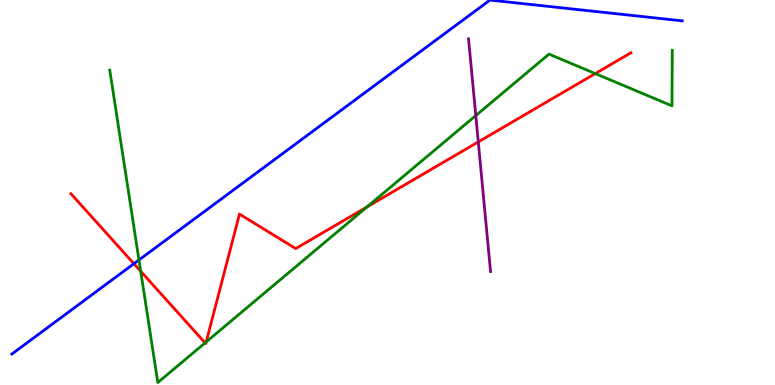[{'lines': ['blue', 'red'], 'intersections': [{'x': 1.73, 'y': 3.15}]}, {'lines': ['green', 'red'], 'intersections': [{'x': 1.82, 'y': 2.95}, {'x': 2.65, 'y': 1.09}, {'x': 2.66, 'y': 1.12}, {'x': 4.74, 'y': 4.63}, {'x': 7.68, 'y': 8.09}]}, {'lines': ['purple', 'red'], 'intersections': [{'x': 6.17, 'y': 6.31}]}, {'lines': ['blue', 'green'], 'intersections': [{'x': 1.79, 'y': 3.25}]}, {'lines': ['blue', 'purple'], 'intersections': []}, {'lines': ['green', 'purple'], 'intersections': [{'x': 6.14, 'y': 7.0}]}]